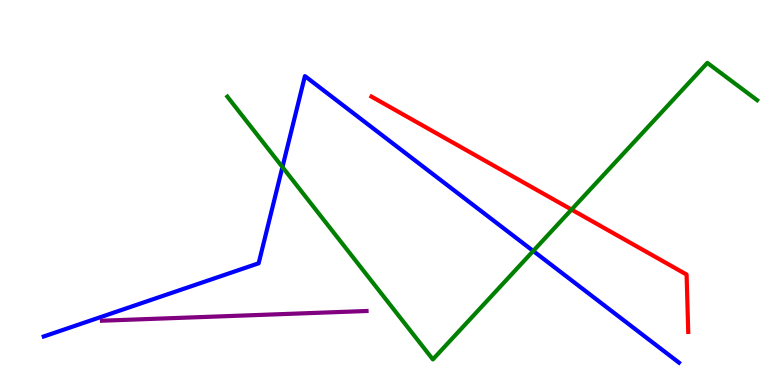[{'lines': ['blue', 'red'], 'intersections': []}, {'lines': ['green', 'red'], 'intersections': [{'x': 7.37, 'y': 4.56}]}, {'lines': ['purple', 'red'], 'intersections': []}, {'lines': ['blue', 'green'], 'intersections': [{'x': 3.64, 'y': 5.66}, {'x': 6.88, 'y': 3.48}]}, {'lines': ['blue', 'purple'], 'intersections': []}, {'lines': ['green', 'purple'], 'intersections': []}]